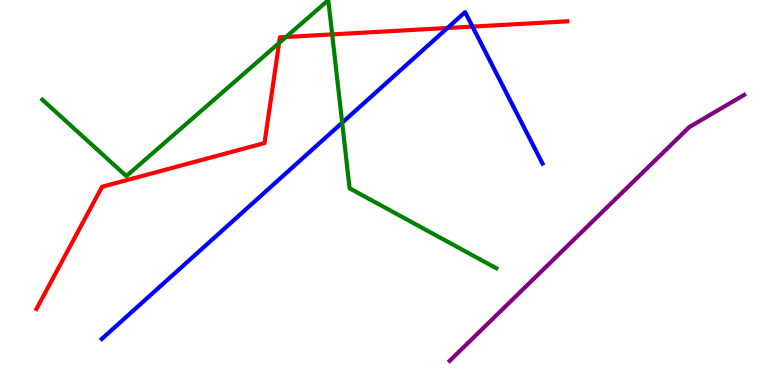[{'lines': ['blue', 'red'], 'intersections': [{'x': 5.77, 'y': 9.27}, {'x': 6.1, 'y': 9.31}]}, {'lines': ['green', 'red'], 'intersections': [{'x': 3.6, 'y': 8.88}, {'x': 3.69, 'y': 9.04}, {'x': 4.29, 'y': 9.11}]}, {'lines': ['purple', 'red'], 'intersections': []}, {'lines': ['blue', 'green'], 'intersections': [{'x': 4.42, 'y': 6.81}]}, {'lines': ['blue', 'purple'], 'intersections': []}, {'lines': ['green', 'purple'], 'intersections': []}]